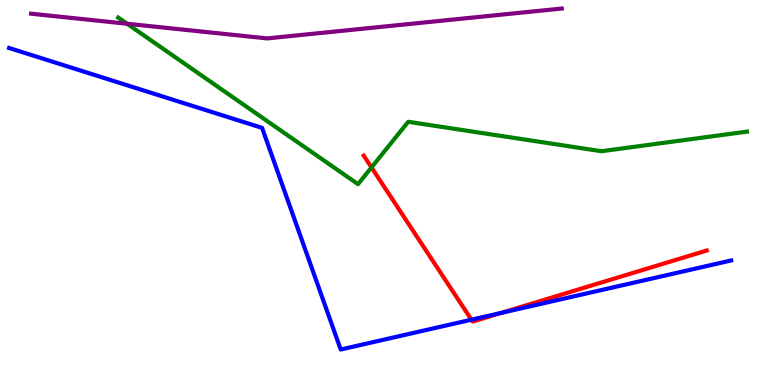[{'lines': ['blue', 'red'], 'intersections': [{'x': 6.08, 'y': 1.7}, {'x': 6.47, 'y': 1.87}]}, {'lines': ['green', 'red'], 'intersections': [{'x': 4.79, 'y': 5.65}]}, {'lines': ['purple', 'red'], 'intersections': []}, {'lines': ['blue', 'green'], 'intersections': []}, {'lines': ['blue', 'purple'], 'intersections': []}, {'lines': ['green', 'purple'], 'intersections': [{'x': 1.64, 'y': 9.38}]}]